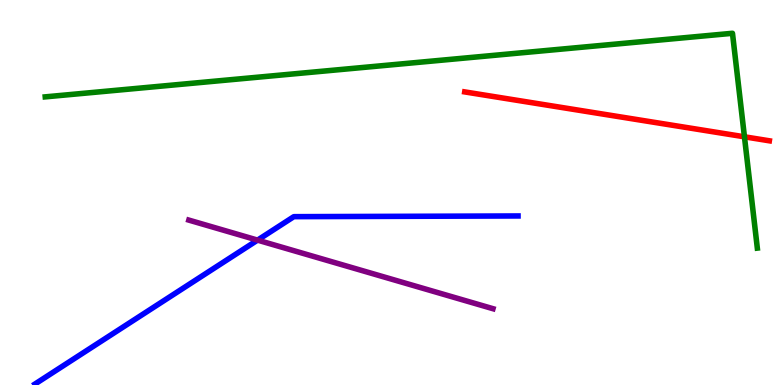[{'lines': ['blue', 'red'], 'intersections': []}, {'lines': ['green', 'red'], 'intersections': [{'x': 9.61, 'y': 6.45}]}, {'lines': ['purple', 'red'], 'intersections': []}, {'lines': ['blue', 'green'], 'intersections': []}, {'lines': ['blue', 'purple'], 'intersections': [{'x': 3.32, 'y': 3.76}]}, {'lines': ['green', 'purple'], 'intersections': []}]